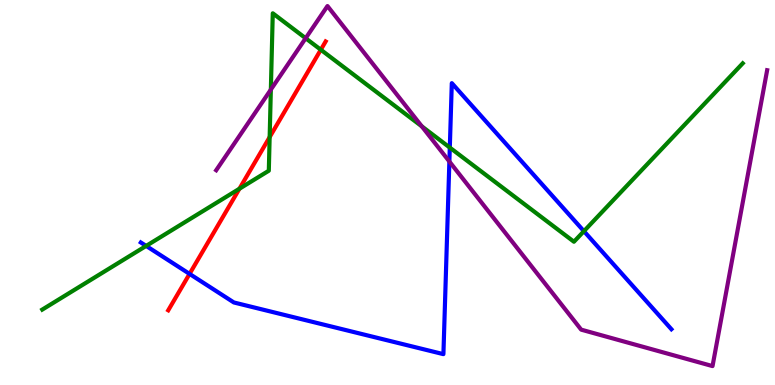[{'lines': ['blue', 'red'], 'intersections': [{'x': 2.45, 'y': 2.89}]}, {'lines': ['green', 'red'], 'intersections': [{'x': 3.09, 'y': 5.1}, {'x': 3.48, 'y': 6.44}, {'x': 4.14, 'y': 8.71}]}, {'lines': ['purple', 'red'], 'intersections': []}, {'lines': ['blue', 'green'], 'intersections': [{'x': 1.89, 'y': 3.61}, {'x': 5.8, 'y': 6.17}, {'x': 7.53, 'y': 4.0}]}, {'lines': ['blue', 'purple'], 'intersections': [{'x': 5.8, 'y': 5.8}]}, {'lines': ['green', 'purple'], 'intersections': [{'x': 3.49, 'y': 7.67}, {'x': 3.94, 'y': 9.01}, {'x': 5.44, 'y': 6.72}]}]